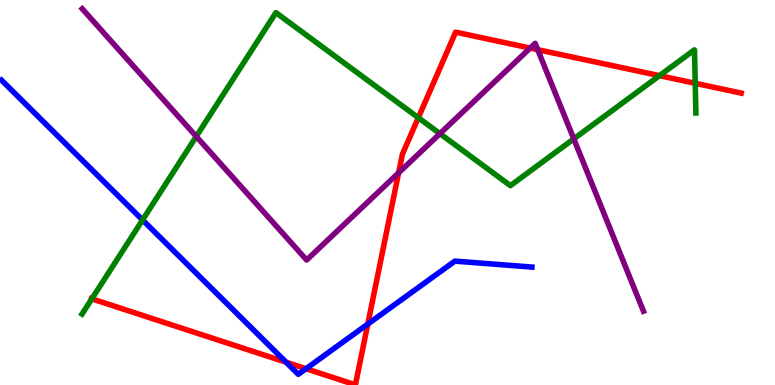[{'lines': ['blue', 'red'], 'intersections': [{'x': 3.69, 'y': 0.592}, {'x': 3.95, 'y': 0.423}, {'x': 4.75, 'y': 1.58}]}, {'lines': ['green', 'red'], 'intersections': [{'x': 1.18, 'y': 2.24}, {'x': 5.4, 'y': 6.94}, {'x': 8.51, 'y': 8.03}, {'x': 8.97, 'y': 7.84}]}, {'lines': ['purple', 'red'], 'intersections': [{'x': 5.14, 'y': 5.51}, {'x': 6.84, 'y': 8.75}, {'x': 6.94, 'y': 8.71}]}, {'lines': ['blue', 'green'], 'intersections': [{'x': 1.84, 'y': 4.29}]}, {'lines': ['blue', 'purple'], 'intersections': []}, {'lines': ['green', 'purple'], 'intersections': [{'x': 2.53, 'y': 6.46}, {'x': 5.68, 'y': 6.53}, {'x': 7.4, 'y': 6.39}]}]